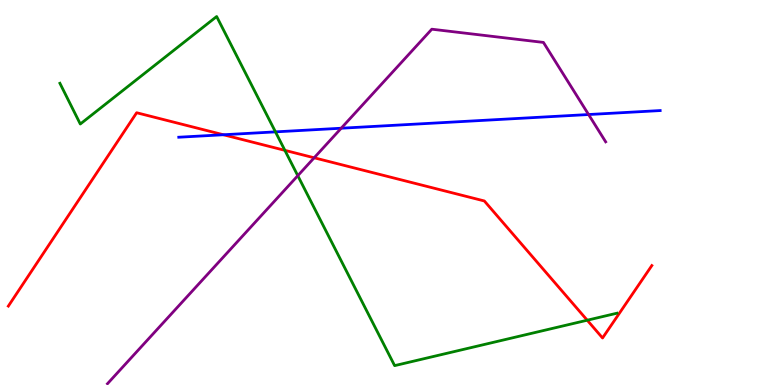[{'lines': ['blue', 'red'], 'intersections': [{'x': 2.88, 'y': 6.5}]}, {'lines': ['green', 'red'], 'intersections': [{'x': 3.68, 'y': 6.09}, {'x': 7.58, 'y': 1.68}]}, {'lines': ['purple', 'red'], 'intersections': [{'x': 4.05, 'y': 5.9}]}, {'lines': ['blue', 'green'], 'intersections': [{'x': 3.55, 'y': 6.57}]}, {'lines': ['blue', 'purple'], 'intersections': [{'x': 4.4, 'y': 6.67}, {'x': 7.59, 'y': 7.03}]}, {'lines': ['green', 'purple'], 'intersections': [{'x': 3.84, 'y': 5.44}]}]